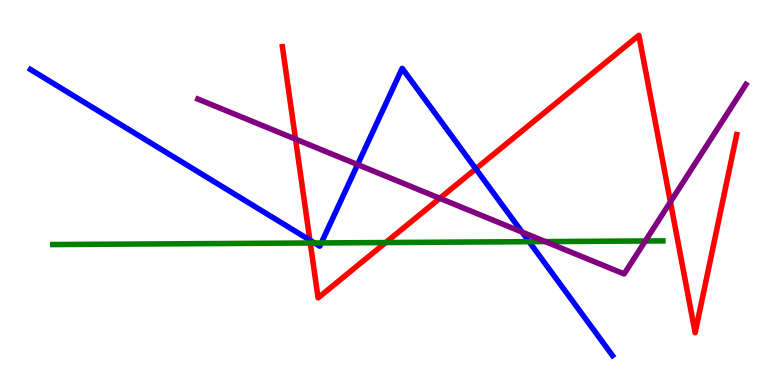[{'lines': ['blue', 'red'], 'intersections': [{'x': 4.0, 'y': 3.76}, {'x': 6.14, 'y': 5.61}]}, {'lines': ['green', 'red'], 'intersections': [{'x': 4.0, 'y': 3.69}, {'x': 4.98, 'y': 3.7}]}, {'lines': ['purple', 'red'], 'intersections': [{'x': 3.81, 'y': 6.39}, {'x': 5.67, 'y': 4.85}, {'x': 8.65, 'y': 4.75}]}, {'lines': ['blue', 'green'], 'intersections': [{'x': 4.06, 'y': 3.69}, {'x': 4.15, 'y': 3.69}, {'x': 6.83, 'y': 3.72}]}, {'lines': ['blue', 'purple'], 'intersections': [{'x': 4.61, 'y': 5.73}, {'x': 6.74, 'y': 3.97}]}, {'lines': ['green', 'purple'], 'intersections': [{'x': 7.04, 'y': 3.72}, {'x': 8.33, 'y': 3.74}]}]